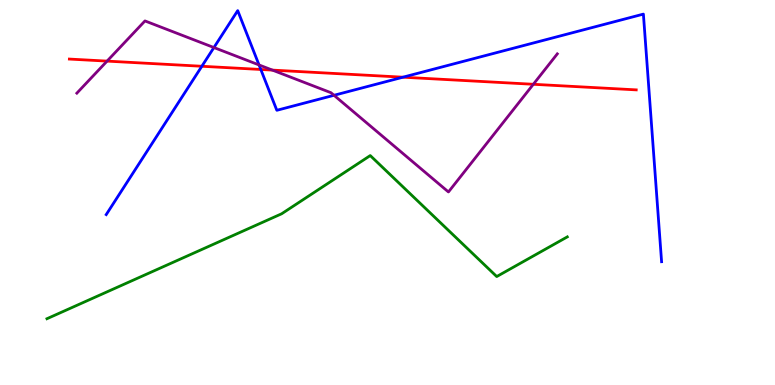[{'lines': ['blue', 'red'], 'intersections': [{'x': 2.6, 'y': 8.28}, {'x': 3.37, 'y': 8.2}, {'x': 5.2, 'y': 7.99}]}, {'lines': ['green', 'red'], 'intersections': []}, {'lines': ['purple', 'red'], 'intersections': [{'x': 1.38, 'y': 8.41}, {'x': 3.51, 'y': 8.18}, {'x': 6.88, 'y': 7.81}]}, {'lines': ['blue', 'green'], 'intersections': []}, {'lines': ['blue', 'purple'], 'intersections': [{'x': 2.76, 'y': 8.77}, {'x': 3.34, 'y': 8.31}, {'x': 4.31, 'y': 7.52}]}, {'lines': ['green', 'purple'], 'intersections': []}]